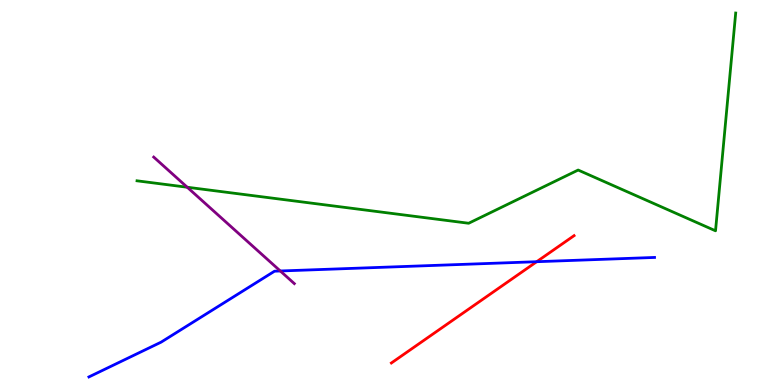[{'lines': ['blue', 'red'], 'intersections': [{'x': 6.93, 'y': 3.2}]}, {'lines': ['green', 'red'], 'intersections': []}, {'lines': ['purple', 'red'], 'intersections': []}, {'lines': ['blue', 'green'], 'intersections': []}, {'lines': ['blue', 'purple'], 'intersections': [{'x': 3.62, 'y': 2.96}]}, {'lines': ['green', 'purple'], 'intersections': [{'x': 2.42, 'y': 5.14}]}]